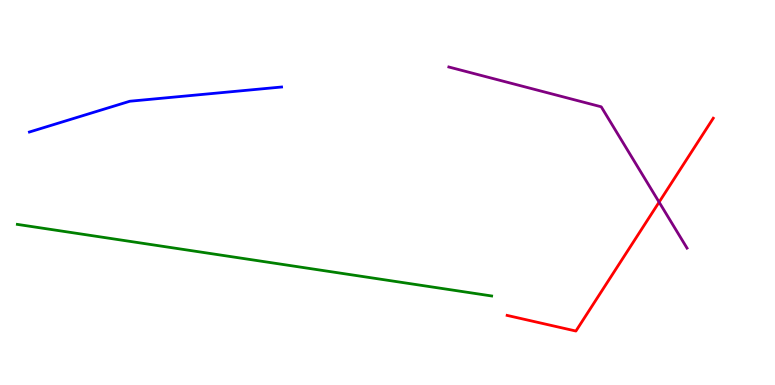[{'lines': ['blue', 'red'], 'intersections': []}, {'lines': ['green', 'red'], 'intersections': []}, {'lines': ['purple', 'red'], 'intersections': [{'x': 8.5, 'y': 4.75}]}, {'lines': ['blue', 'green'], 'intersections': []}, {'lines': ['blue', 'purple'], 'intersections': []}, {'lines': ['green', 'purple'], 'intersections': []}]